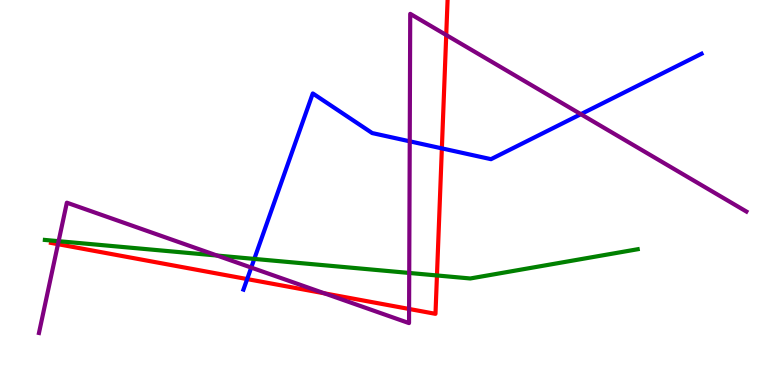[{'lines': ['blue', 'red'], 'intersections': [{'x': 3.19, 'y': 2.75}, {'x': 5.7, 'y': 6.15}]}, {'lines': ['green', 'red'], 'intersections': [{'x': 5.64, 'y': 2.85}]}, {'lines': ['purple', 'red'], 'intersections': [{'x': 0.748, 'y': 3.66}, {'x': 4.19, 'y': 2.38}, {'x': 5.28, 'y': 1.98}, {'x': 5.76, 'y': 9.09}]}, {'lines': ['blue', 'green'], 'intersections': [{'x': 3.28, 'y': 3.28}]}, {'lines': ['blue', 'purple'], 'intersections': [{'x': 3.24, 'y': 3.05}, {'x': 5.29, 'y': 6.33}, {'x': 7.49, 'y': 7.03}]}, {'lines': ['green', 'purple'], 'intersections': [{'x': 0.756, 'y': 3.74}, {'x': 2.8, 'y': 3.36}, {'x': 5.28, 'y': 2.91}]}]